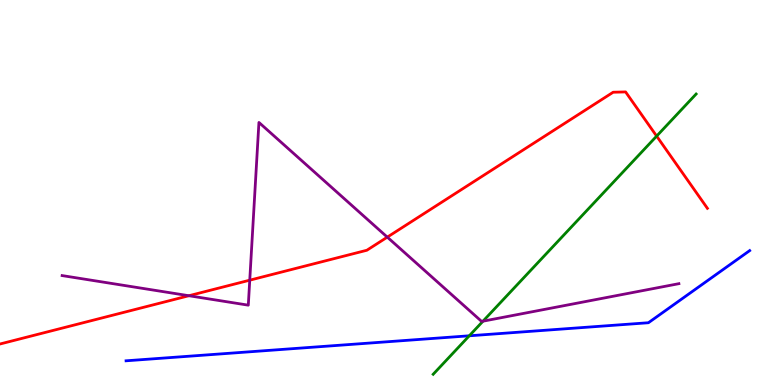[{'lines': ['blue', 'red'], 'intersections': []}, {'lines': ['green', 'red'], 'intersections': [{'x': 8.47, 'y': 6.46}]}, {'lines': ['purple', 'red'], 'intersections': [{'x': 2.44, 'y': 2.32}, {'x': 3.22, 'y': 2.72}, {'x': 5.0, 'y': 3.84}]}, {'lines': ['blue', 'green'], 'intersections': [{'x': 6.06, 'y': 1.28}]}, {'lines': ['blue', 'purple'], 'intersections': []}, {'lines': ['green', 'purple'], 'intersections': [{'x': 6.23, 'y': 1.66}]}]